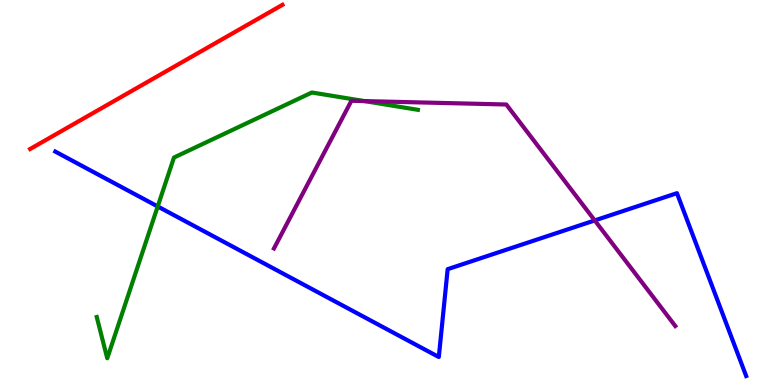[{'lines': ['blue', 'red'], 'intersections': []}, {'lines': ['green', 'red'], 'intersections': []}, {'lines': ['purple', 'red'], 'intersections': []}, {'lines': ['blue', 'green'], 'intersections': [{'x': 2.04, 'y': 4.64}]}, {'lines': ['blue', 'purple'], 'intersections': [{'x': 7.67, 'y': 4.27}]}, {'lines': ['green', 'purple'], 'intersections': [{'x': 4.7, 'y': 7.37}]}]